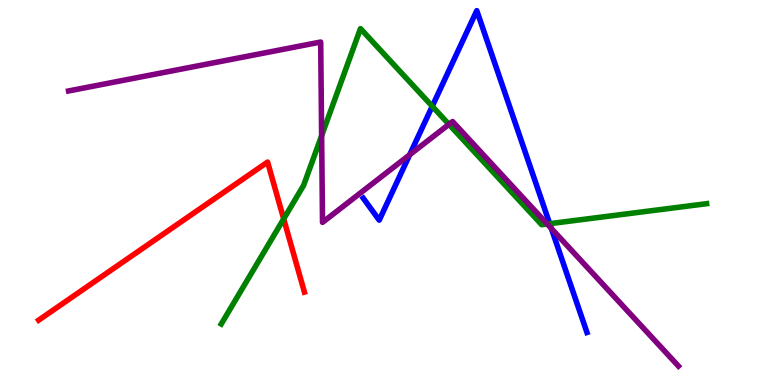[{'lines': ['blue', 'red'], 'intersections': []}, {'lines': ['green', 'red'], 'intersections': [{'x': 3.66, 'y': 4.31}]}, {'lines': ['purple', 'red'], 'intersections': []}, {'lines': ['blue', 'green'], 'intersections': [{'x': 5.58, 'y': 7.24}, {'x': 7.09, 'y': 4.19}]}, {'lines': ['blue', 'purple'], 'intersections': [{'x': 5.29, 'y': 5.98}, {'x': 7.11, 'y': 4.06}]}, {'lines': ['green', 'purple'], 'intersections': [{'x': 4.15, 'y': 6.48}, {'x': 5.79, 'y': 6.77}, {'x': 7.06, 'y': 4.18}]}]